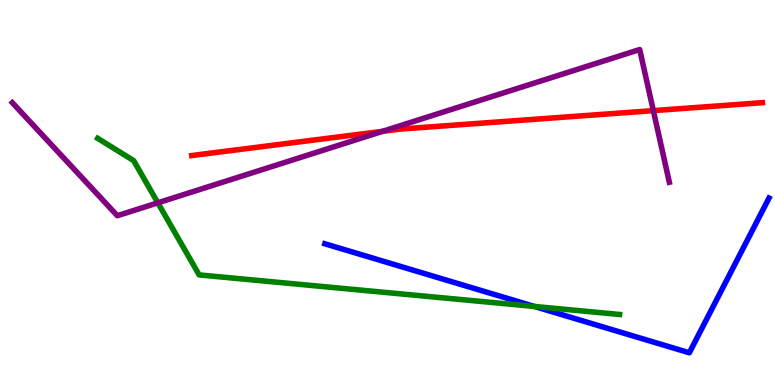[{'lines': ['blue', 'red'], 'intersections': []}, {'lines': ['green', 'red'], 'intersections': []}, {'lines': ['purple', 'red'], 'intersections': [{'x': 4.94, 'y': 6.59}, {'x': 8.43, 'y': 7.13}]}, {'lines': ['blue', 'green'], 'intersections': [{'x': 6.9, 'y': 2.04}]}, {'lines': ['blue', 'purple'], 'intersections': []}, {'lines': ['green', 'purple'], 'intersections': [{'x': 2.04, 'y': 4.73}]}]